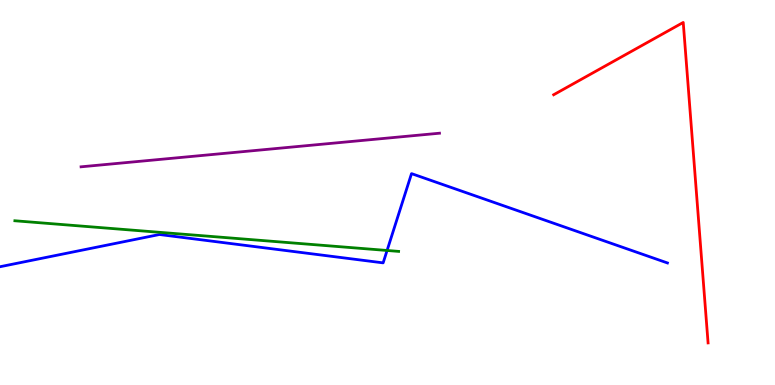[{'lines': ['blue', 'red'], 'intersections': []}, {'lines': ['green', 'red'], 'intersections': []}, {'lines': ['purple', 'red'], 'intersections': []}, {'lines': ['blue', 'green'], 'intersections': [{'x': 4.99, 'y': 3.49}]}, {'lines': ['blue', 'purple'], 'intersections': []}, {'lines': ['green', 'purple'], 'intersections': []}]